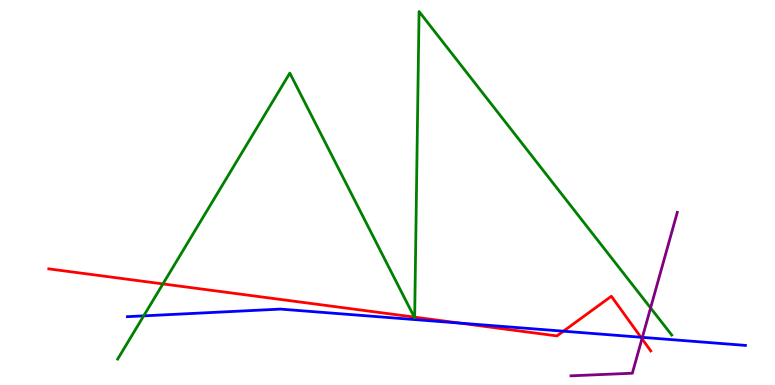[{'lines': ['blue', 'red'], 'intersections': [{'x': 5.93, 'y': 1.61}, {'x': 7.27, 'y': 1.4}, {'x': 8.27, 'y': 1.24}]}, {'lines': ['green', 'red'], 'intersections': [{'x': 2.1, 'y': 2.63}, {'x': 5.35, 'y': 1.76}, {'x': 5.35, 'y': 1.76}]}, {'lines': ['purple', 'red'], 'intersections': [{'x': 8.28, 'y': 1.2}]}, {'lines': ['blue', 'green'], 'intersections': [{'x': 1.85, 'y': 1.8}]}, {'lines': ['blue', 'purple'], 'intersections': [{'x': 8.29, 'y': 1.24}]}, {'lines': ['green', 'purple'], 'intersections': [{'x': 8.39, 'y': 2.0}]}]